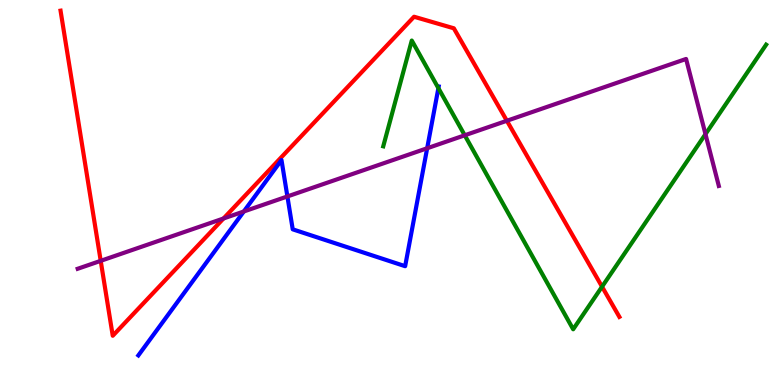[{'lines': ['blue', 'red'], 'intersections': []}, {'lines': ['green', 'red'], 'intersections': [{'x': 7.77, 'y': 2.55}]}, {'lines': ['purple', 'red'], 'intersections': [{'x': 1.3, 'y': 3.23}, {'x': 2.88, 'y': 4.33}, {'x': 6.54, 'y': 6.86}]}, {'lines': ['blue', 'green'], 'intersections': [{'x': 5.66, 'y': 7.71}]}, {'lines': ['blue', 'purple'], 'intersections': [{'x': 3.15, 'y': 4.51}, {'x': 3.71, 'y': 4.9}, {'x': 5.51, 'y': 6.15}]}, {'lines': ['green', 'purple'], 'intersections': [{'x': 6.0, 'y': 6.49}, {'x': 9.1, 'y': 6.52}]}]